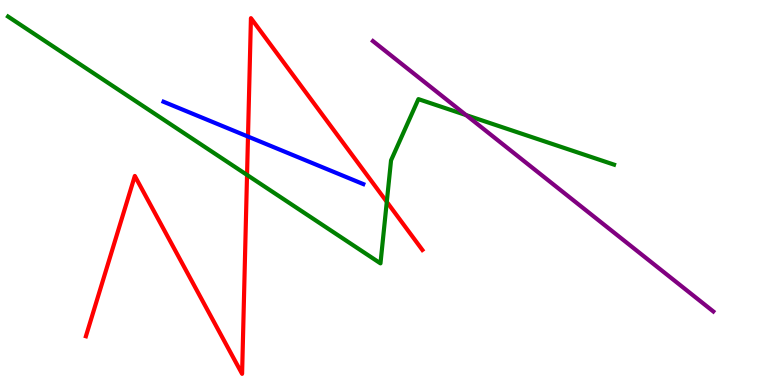[{'lines': ['blue', 'red'], 'intersections': [{'x': 3.2, 'y': 6.45}]}, {'lines': ['green', 'red'], 'intersections': [{'x': 3.19, 'y': 5.46}, {'x': 4.99, 'y': 4.76}]}, {'lines': ['purple', 'red'], 'intersections': []}, {'lines': ['blue', 'green'], 'intersections': []}, {'lines': ['blue', 'purple'], 'intersections': []}, {'lines': ['green', 'purple'], 'intersections': [{'x': 6.01, 'y': 7.01}]}]